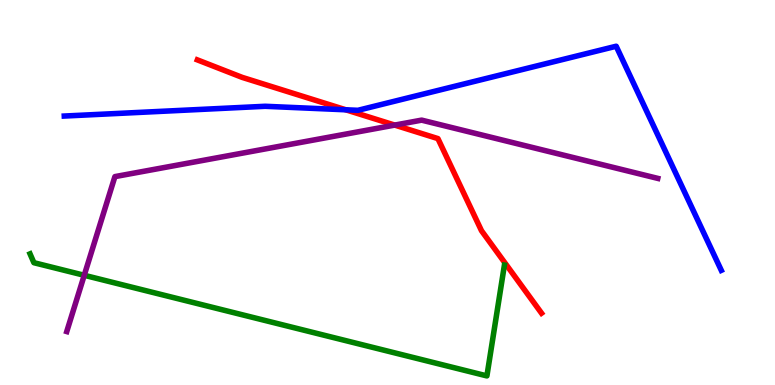[{'lines': ['blue', 'red'], 'intersections': [{'x': 4.46, 'y': 7.15}]}, {'lines': ['green', 'red'], 'intersections': []}, {'lines': ['purple', 'red'], 'intersections': [{'x': 5.09, 'y': 6.75}]}, {'lines': ['blue', 'green'], 'intersections': []}, {'lines': ['blue', 'purple'], 'intersections': []}, {'lines': ['green', 'purple'], 'intersections': [{'x': 1.09, 'y': 2.85}]}]